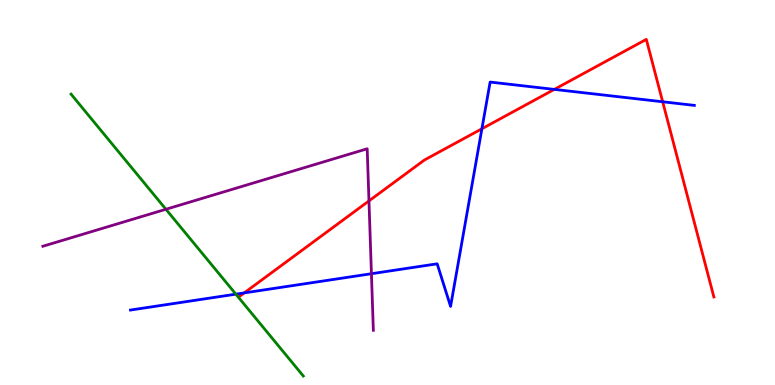[{'lines': ['blue', 'red'], 'intersections': [{'x': 3.15, 'y': 2.39}, {'x': 6.22, 'y': 6.66}, {'x': 7.15, 'y': 7.68}, {'x': 8.55, 'y': 7.36}]}, {'lines': ['green', 'red'], 'intersections': []}, {'lines': ['purple', 'red'], 'intersections': [{'x': 4.76, 'y': 4.78}]}, {'lines': ['blue', 'green'], 'intersections': [{'x': 3.04, 'y': 2.36}]}, {'lines': ['blue', 'purple'], 'intersections': [{'x': 4.79, 'y': 2.89}]}, {'lines': ['green', 'purple'], 'intersections': [{'x': 2.14, 'y': 4.56}]}]